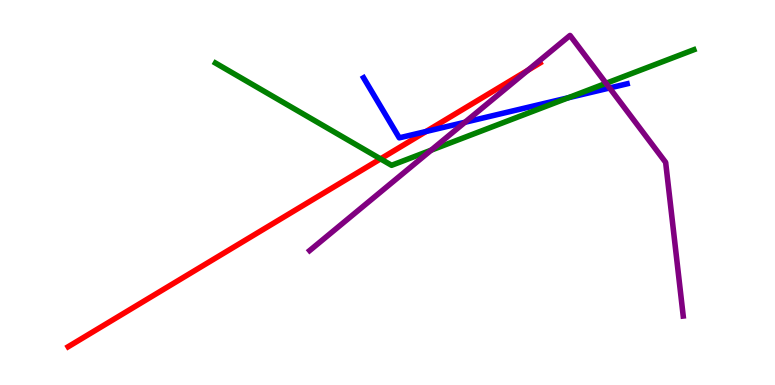[{'lines': ['blue', 'red'], 'intersections': [{'x': 5.5, 'y': 6.58}]}, {'lines': ['green', 'red'], 'intersections': [{'x': 4.91, 'y': 5.87}]}, {'lines': ['purple', 'red'], 'intersections': [{'x': 6.81, 'y': 8.18}]}, {'lines': ['blue', 'green'], 'intersections': [{'x': 7.33, 'y': 7.46}]}, {'lines': ['blue', 'purple'], 'intersections': [{'x': 6.0, 'y': 6.82}, {'x': 7.87, 'y': 7.72}]}, {'lines': ['green', 'purple'], 'intersections': [{'x': 5.56, 'y': 6.1}, {'x': 7.82, 'y': 7.84}]}]